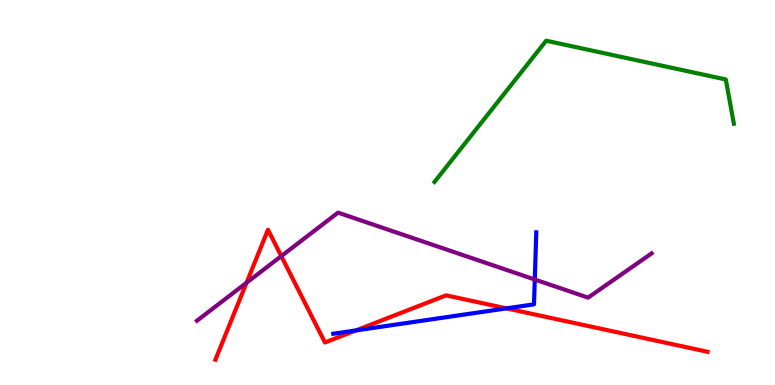[{'lines': ['blue', 'red'], 'intersections': [{'x': 4.59, 'y': 1.42}, {'x': 6.53, 'y': 1.99}]}, {'lines': ['green', 'red'], 'intersections': []}, {'lines': ['purple', 'red'], 'intersections': [{'x': 3.18, 'y': 2.66}, {'x': 3.63, 'y': 3.35}]}, {'lines': ['blue', 'green'], 'intersections': []}, {'lines': ['blue', 'purple'], 'intersections': [{'x': 6.9, 'y': 2.74}]}, {'lines': ['green', 'purple'], 'intersections': []}]